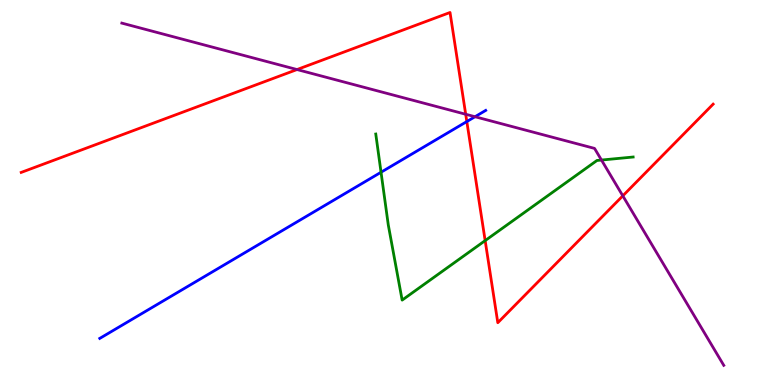[{'lines': ['blue', 'red'], 'intersections': [{'x': 6.02, 'y': 6.84}]}, {'lines': ['green', 'red'], 'intersections': [{'x': 6.26, 'y': 3.75}]}, {'lines': ['purple', 'red'], 'intersections': [{'x': 3.83, 'y': 8.19}, {'x': 6.01, 'y': 7.03}, {'x': 8.04, 'y': 4.91}]}, {'lines': ['blue', 'green'], 'intersections': [{'x': 4.92, 'y': 5.53}]}, {'lines': ['blue', 'purple'], 'intersections': [{'x': 6.13, 'y': 6.97}]}, {'lines': ['green', 'purple'], 'intersections': [{'x': 7.76, 'y': 5.84}]}]